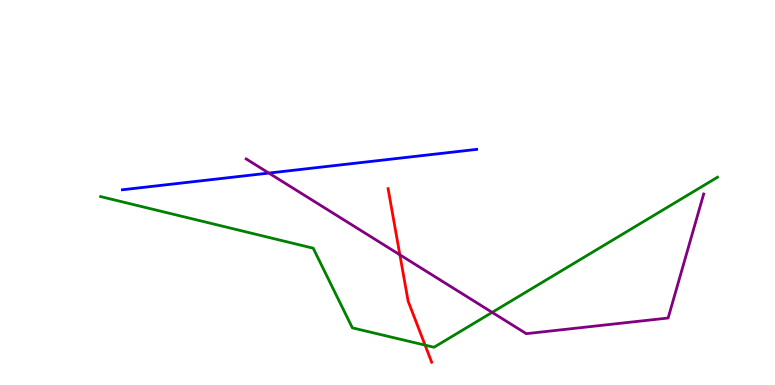[{'lines': ['blue', 'red'], 'intersections': []}, {'lines': ['green', 'red'], 'intersections': [{'x': 5.49, 'y': 1.04}]}, {'lines': ['purple', 'red'], 'intersections': [{'x': 5.16, 'y': 3.38}]}, {'lines': ['blue', 'green'], 'intersections': []}, {'lines': ['blue', 'purple'], 'intersections': [{'x': 3.47, 'y': 5.5}]}, {'lines': ['green', 'purple'], 'intersections': [{'x': 6.35, 'y': 1.89}]}]